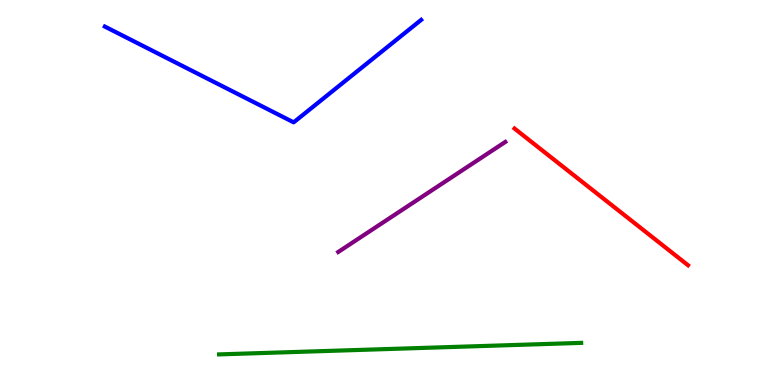[{'lines': ['blue', 'red'], 'intersections': []}, {'lines': ['green', 'red'], 'intersections': []}, {'lines': ['purple', 'red'], 'intersections': []}, {'lines': ['blue', 'green'], 'intersections': []}, {'lines': ['blue', 'purple'], 'intersections': []}, {'lines': ['green', 'purple'], 'intersections': []}]